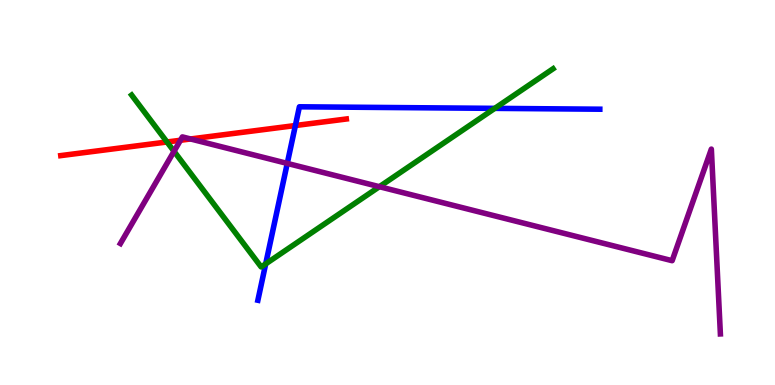[{'lines': ['blue', 'red'], 'intersections': [{'x': 3.81, 'y': 6.74}]}, {'lines': ['green', 'red'], 'intersections': [{'x': 2.15, 'y': 6.31}]}, {'lines': ['purple', 'red'], 'intersections': [{'x': 2.33, 'y': 6.36}, {'x': 2.46, 'y': 6.39}]}, {'lines': ['blue', 'green'], 'intersections': [{'x': 3.43, 'y': 3.15}, {'x': 6.38, 'y': 7.19}]}, {'lines': ['blue', 'purple'], 'intersections': [{'x': 3.71, 'y': 5.76}]}, {'lines': ['green', 'purple'], 'intersections': [{'x': 2.25, 'y': 6.07}, {'x': 4.9, 'y': 5.15}]}]